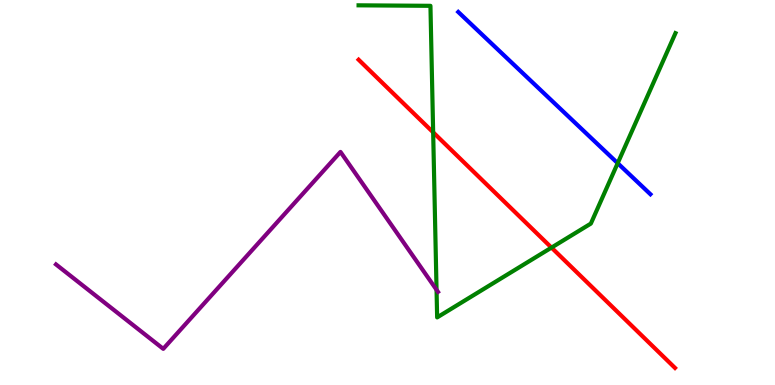[{'lines': ['blue', 'red'], 'intersections': []}, {'lines': ['green', 'red'], 'intersections': [{'x': 5.59, 'y': 6.56}, {'x': 7.12, 'y': 3.57}]}, {'lines': ['purple', 'red'], 'intersections': []}, {'lines': ['blue', 'green'], 'intersections': [{'x': 7.97, 'y': 5.76}]}, {'lines': ['blue', 'purple'], 'intersections': []}, {'lines': ['green', 'purple'], 'intersections': [{'x': 5.63, 'y': 2.47}]}]